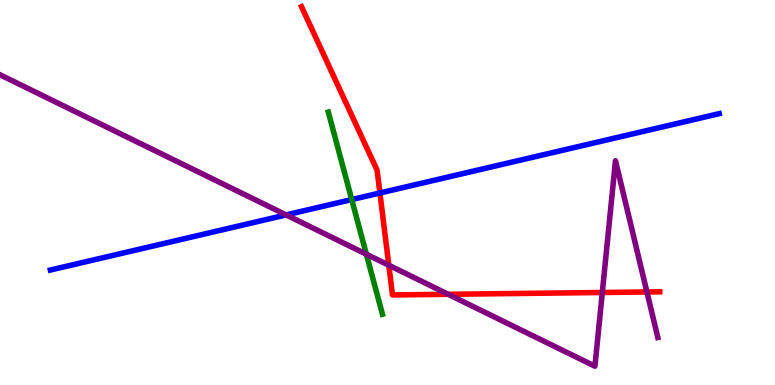[{'lines': ['blue', 'red'], 'intersections': [{'x': 4.9, 'y': 4.99}]}, {'lines': ['green', 'red'], 'intersections': []}, {'lines': ['purple', 'red'], 'intersections': [{'x': 5.02, 'y': 3.11}, {'x': 5.78, 'y': 2.36}, {'x': 7.77, 'y': 2.4}, {'x': 8.35, 'y': 2.42}]}, {'lines': ['blue', 'green'], 'intersections': [{'x': 4.54, 'y': 4.82}]}, {'lines': ['blue', 'purple'], 'intersections': [{'x': 3.69, 'y': 4.42}]}, {'lines': ['green', 'purple'], 'intersections': [{'x': 4.73, 'y': 3.4}]}]